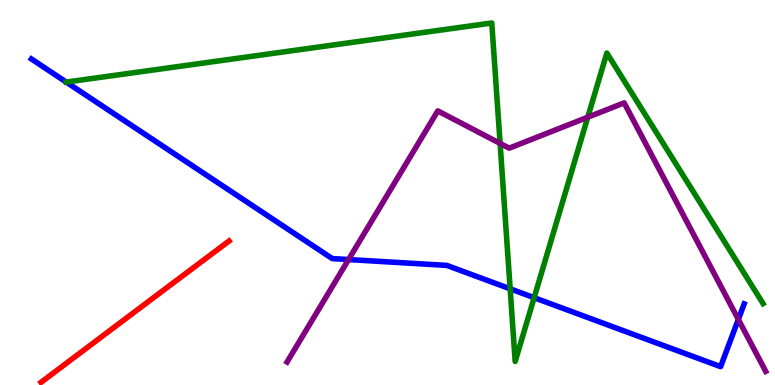[{'lines': ['blue', 'red'], 'intersections': []}, {'lines': ['green', 'red'], 'intersections': []}, {'lines': ['purple', 'red'], 'intersections': []}, {'lines': ['blue', 'green'], 'intersections': [{'x': 0.855, 'y': 7.87}, {'x': 6.58, 'y': 2.5}, {'x': 6.89, 'y': 2.27}]}, {'lines': ['blue', 'purple'], 'intersections': [{'x': 4.5, 'y': 3.26}, {'x': 9.53, 'y': 1.7}]}, {'lines': ['green', 'purple'], 'intersections': [{'x': 6.45, 'y': 6.27}, {'x': 7.58, 'y': 6.96}]}]